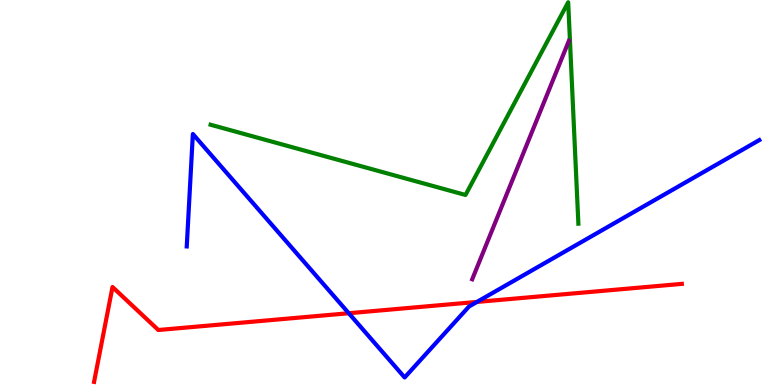[{'lines': ['blue', 'red'], 'intersections': [{'x': 4.5, 'y': 1.86}, {'x': 6.15, 'y': 2.16}]}, {'lines': ['green', 'red'], 'intersections': []}, {'lines': ['purple', 'red'], 'intersections': []}, {'lines': ['blue', 'green'], 'intersections': []}, {'lines': ['blue', 'purple'], 'intersections': []}, {'lines': ['green', 'purple'], 'intersections': []}]